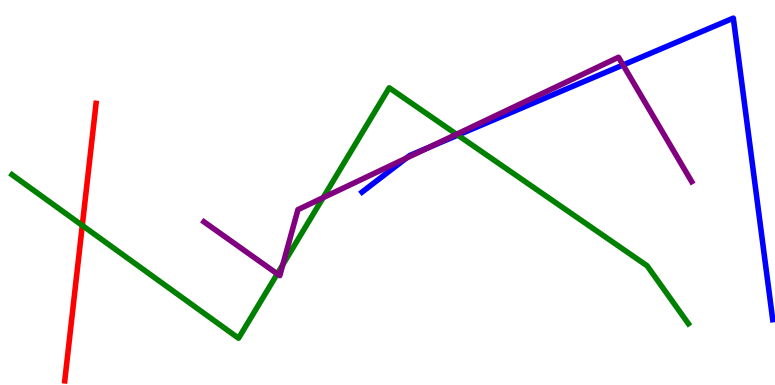[{'lines': ['blue', 'red'], 'intersections': []}, {'lines': ['green', 'red'], 'intersections': [{'x': 1.06, 'y': 4.14}]}, {'lines': ['purple', 'red'], 'intersections': []}, {'lines': ['blue', 'green'], 'intersections': [{'x': 5.91, 'y': 6.49}]}, {'lines': ['blue', 'purple'], 'intersections': [{'x': 5.24, 'y': 5.89}, {'x': 5.54, 'y': 6.18}, {'x': 8.04, 'y': 8.31}]}, {'lines': ['green', 'purple'], 'intersections': [{'x': 3.58, 'y': 2.89}, {'x': 3.65, 'y': 3.13}, {'x': 4.17, 'y': 4.87}, {'x': 5.89, 'y': 6.51}]}]